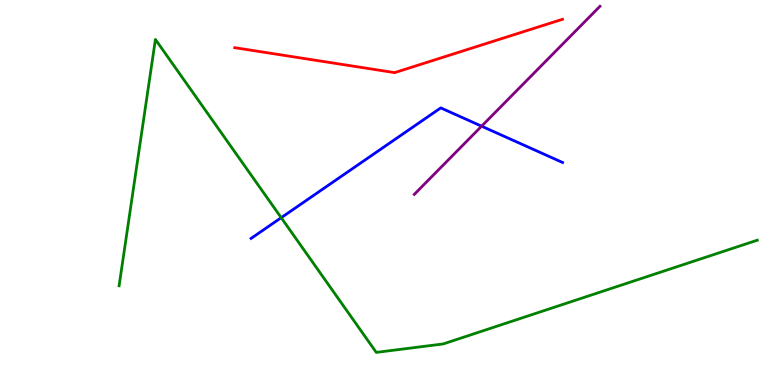[{'lines': ['blue', 'red'], 'intersections': []}, {'lines': ['green', 'red'], 'intersections': []}, {'lines': ['purple', 'red'], 'intersections': []}, {'lines': ['blue', 'green'], 'intersections': [{'x': 3.63, 'y': 4.35}]}, {'lines': ['blue', 'purple'], 'intersections': [{'x': 6.21, 'y': 6.72}]}, {'lines': ['green', 'purple'], 'intersections': []}]